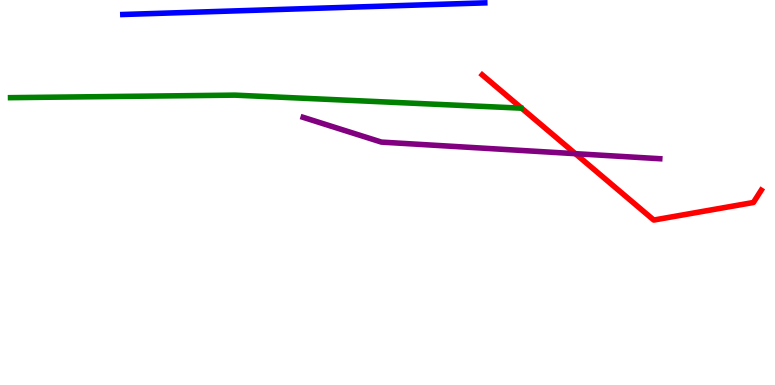[{'lines': ['blue', 'red'], 'intersections': []}, {'lines': ['green', 'red'], 'intersections': []}, {'lines': ['purple', 'red'], 'intersections': [{'x': 7.42, 'y': 6.01}]}, {'lines': ['blue', 'green'], 'intersections': []}, {'lines': ['blue', 'purple'], 'intersections': []}, {'lines': ['green', 'purple'], 'intersections': []}]